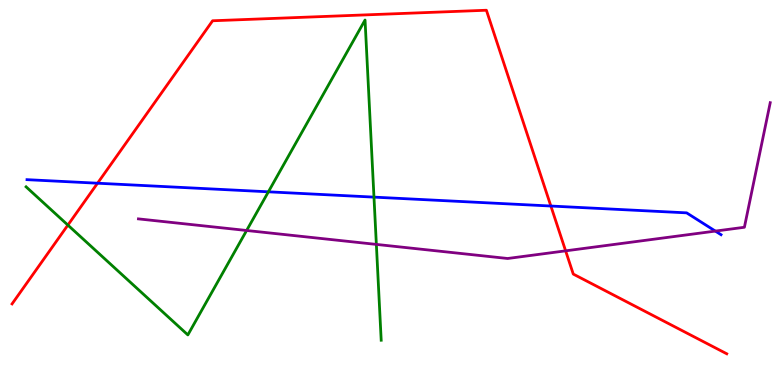[{'lines': ['blue', 'red'], 'intersections': [{'x': 1.26, 'y': 5.24}, {'x': 7.11, 'y': 4.65}]}, {'lines': ['green', 'red'], 'intersections': [{'x': 0.876, 'y': 4.15}]}, {'lines': ['purple', 'red'], 'intersections': [{'x': 7.3, 'y': 3.48}]}, {'lines': ['blue', 'green'], 'intersections': [{'x': 3.46, 'y': 5.02}, {'x': 4.83, 'y': 4.88}]}, {'lines': ['blue', 'purple'], 'intersections': [{'x': 9.23, 'y': 4.0}]}, {'lines': ['green', 'purple'], 'intersections': [{'x': 3.18, 'y': 4.01}, {'x': 4.86, 'y': 3.65}]}]